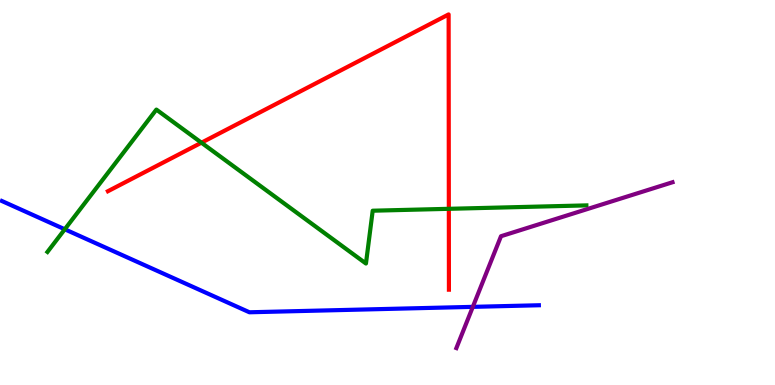[{'lines': ['blue', 'red'], 'intersections': []}, {'lines': ['green', 'red'], 'intersections': [{'x': 2.6, 'y': 6.29}, {'x': 5.79, 'y': 4.58}]}, {'lines': ['purple', 'red'], 'intersections': []}, {'lines': ['blue', 'green'], 'intersections': [{'x': 0.836, 'y': 4.04}]}, {'lines': ['blue', 'purple'], 'intersections': [{'x': 6.1, 'y': 2.03}]}, {'lines': ['green', 'purple'], 'intersections': []}]